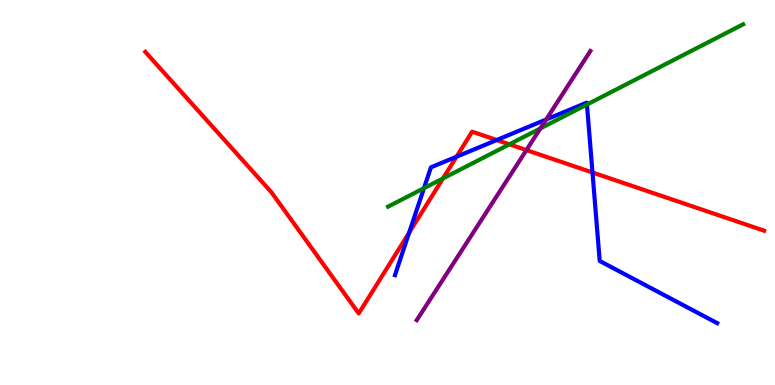[{'lines': ['blue', 'red'], 'intersections': [{'x': 5.28, 'y': 3.96}, {'x': 5.89, 'y': 5.93}, {'x': 6.41, 'y': 6.36}, {'x': 7.64, 'y': 5.52}]}, {'lines': ['green', 'red'], 'intersections': [{'x': 5.72, 'y': 5.36}, {'x': 6.57, 'y': 6.25}]}, {'lines': ['purple', 'red'], 'intersections': [{'x': 6.79, 'y': 6.1}]}, {'lines': ['blue', 'green'], 'intersections': [{'x': 5.47, 'y': 5.11}, {'x': 7.57, 'y': 7.28}]}, {'lines': ['blue', 'purple'], 'intersections': [{'x': 7.05, 'y': 6.9}]}, {'lines': ['green', 'purple'], 'intersections': [{'x': 6.97, 'y': 6.66}]}]